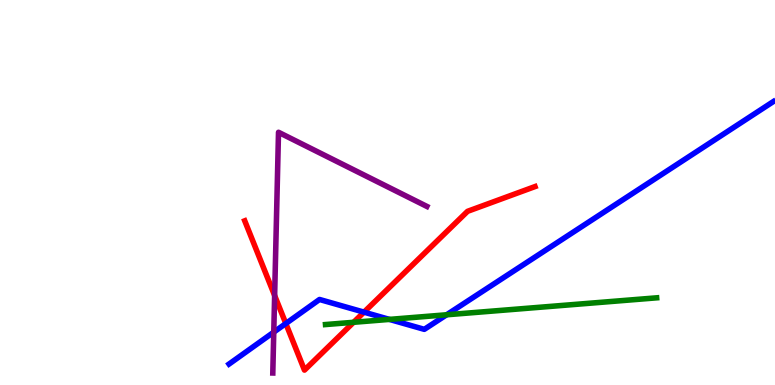[{'lines': ['blue', 'red'], 'intersections': [{'x': 3.69, 'y': 1.6}, {'x': 4.7, 'y': 1.89}]}, {'lines': ['green', 'red'], 'intersections': [{'x': 4.56, 'y': 1.63}]}, {'lines': ['purple', 'red'], 'intersections': [{'x': 3.54, 'y': 2.32}]}, {'lines': ['blue', 'green'], 'intersections': [{'x': 5.02, 'y': 1.7}, {'x': 5.76, 'y': 1.82}]}, {'lines': ['blue', 'purple'], 'intersections': [{'x': 3.53, 'y': 1.37}]}, {'lines': ['green', 'purple'], 'intersections': []}]